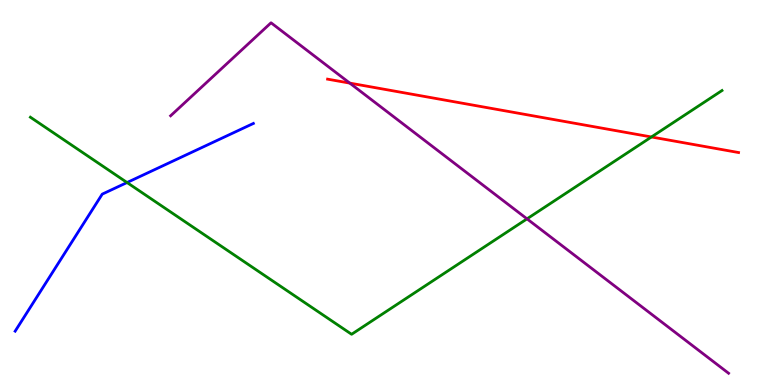[{'lines': ['blue', 'red'], 'intersections': []}, {'lines': ['green', 'red'], 'intersections': [{'x': 8.41, 'y': 6.44}]}, {'lines': ['purple', 'red'], 'intersections': [{'x': 4.51, 'y': 7.84}]}, {'lines': ['blue', 'green'], 'intersections': [{'x': 1.64, 'y': 5.26}]}, {'lines': ['blue', 'purple'], 'intersections': []}, {'lines': ['green', 'purple'], 'intersections': [{'x': 6.8, 'y': 4.32}]}]